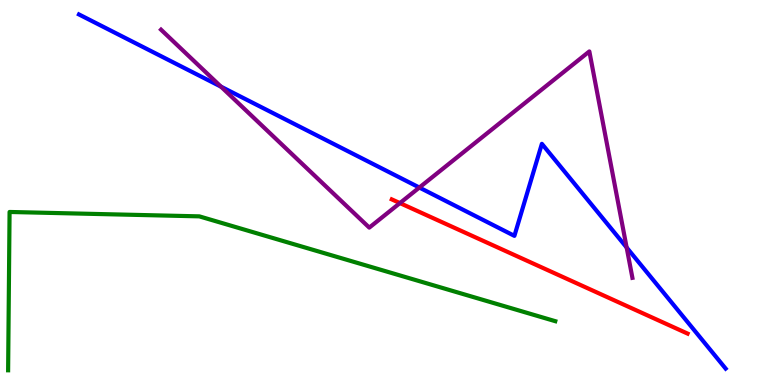[{'lines': ['blue', 'red'], 'intersections': []}, {'lines': ['green', 'red'], 'intersections': []}, {'lines': ['purple', 'red'], 'intersections': [{'x': 5.16, 'y': 4.73}]}, {'lines': ['blue', 'green'], 'intersections': []}, {'lines': ['blue', 'purple'], 'intersections': [{'x': 2.85, 'y': 7.75}, {'x': 5.41, 'y': 5.13}, {'x': 8.09, 'y': 3.57}]}, {'lines': ['green', 'purple'], 'intersections': []}]